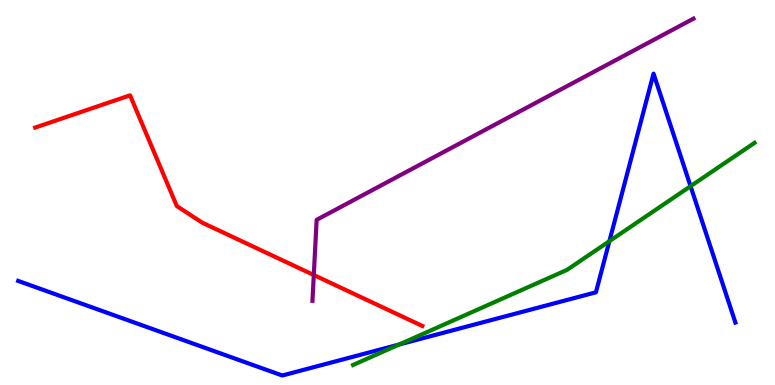[{'lines': ['blue', 'red'], 'intersections': []}, {'lines': ['green', 'red'], 'intersections': []}, {'lines': ['purple', 'red'], 'intersections': [{'x': 4.05, 'y': 2.86}]}, {'lines': ['blue', 'green'], 'intersections': [{'x': 5.15, 'y': 1.05}, {'x': 7.86, 'y': 3.74}, {'x': 8.91, 'y': 5.16}]}, {'lines': ['blue', 'purple'], 'intersections': []}, {'lines': ['green', 'purple'], 'intersections': []}]